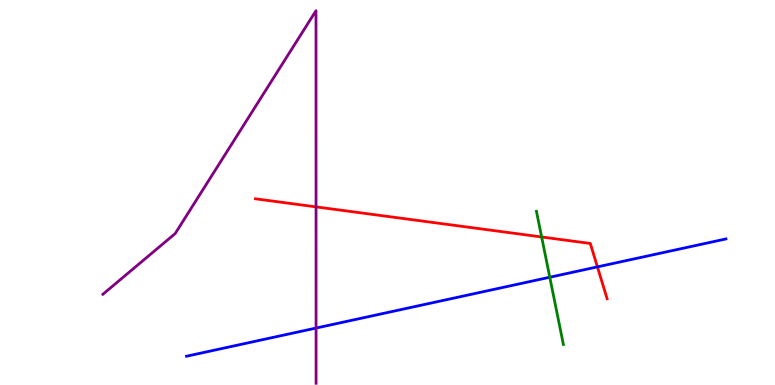[{'lines': ['blue', 'red'], 'intersections': [{'x': 7.71, 'y': 3.07}]}, {'lines': ['green', 'red'], 'intersections': [{'x': 6.99, 'y': 3.84}]}, {'lines': ['purple', 'red'], 'intersections': [{'x': 4.08, 'y': 4.63}]}, {'lines': ['blue', 'green'], 'intersections': [{'x': 7.09, 'y': 2.8}]}, {'lines': ['blue', 'purple'], 'intersections': [{'x': 4.08, 'y': 1.48}]}, {'lines': ['green', 'purple'], 'intersections': []}]